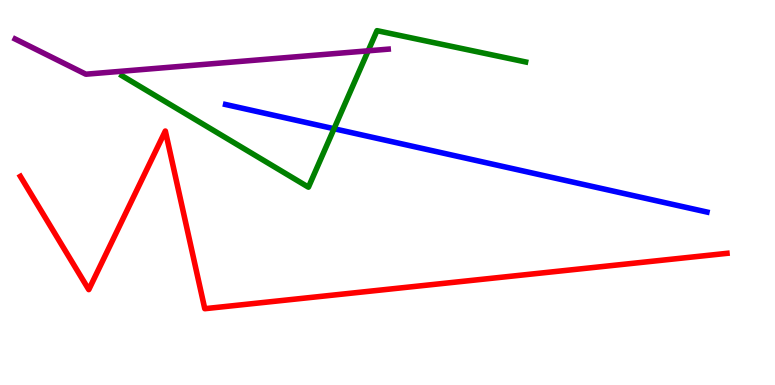[{'lines': ['blue', 'red'], 'intersections': []}, {'lines': ['green', 'red'], 'intersections': []}, {'lines': ['purple', 'red'], 'intersections': []}, {'lines': ['blue', 'green'], 'intersections': [{'x': 4.31, 'y': 6.66}]}, {'lines': ['blue', 'purple'], 'intersections': []}, {'lines': ['green', 'purple'], 'intersections': [{'x': 4.75, 'y': 8.68}]}]